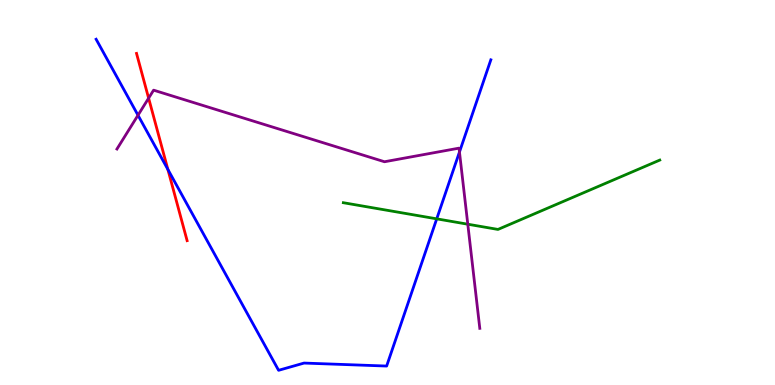[{'lines': ['blue', 'red'], 'intersections': [{'x': 2.17, 'y': 5.6}]}, {'lines': ['green', 'red'], 'intersections': []}, {'lines': ['purple', 'red'], 'intersections': [{'x': 1.92, 'y': 7.45}]}, {'lines': ['blue', 'green'], 'intersections': [{'x': 5.64, 'y': 4.32}]}, {'lines': ['blue', 'purple'], 'intersections': [{'x': 1.78, 'y': 7.01}, {'x': 5.93, 'y': 6.05}]}, {'lines': ['green', 'purple'], 'intersections': [{'x': 6.04, 'y': 4.18}]}]